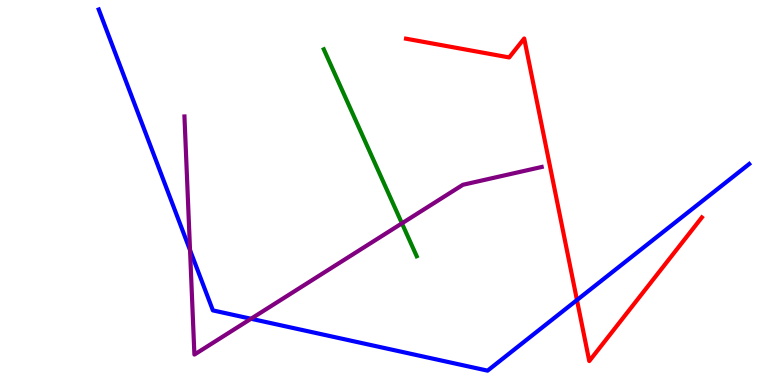[{'lines': ['blue', 'red'], 'intersections': [{'x': 7.44, 'y': 2.21}]}, {'lines': ['green', 'red'], 'intersections': []}, {'lines': ['purple', 'red'], 'intersections': []}, {'lines': ['blue', 'green'], 'intersections': []}, {'lines': ['blue', 'purple'], 'intersections': [{'x': 2.45, 'y': 3.5}, {'x': 3.24, 'y': 1.72}]}, {'lines': ['green', 'purple'], 'intersections': [{'x': 5.19, 'y': 4.2}]}]